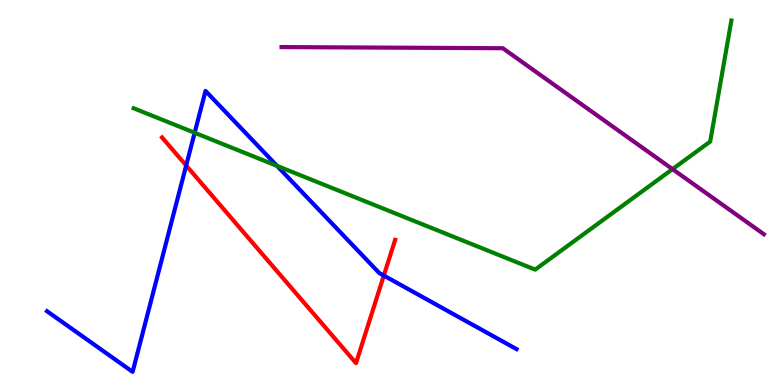[{'lines': ['blue', 'red'], 'intersections': [{'x': 2.4, 'y': 5.7}, {'x': 4.95, 'y': 2.84}]}, {'lines': ['green', 'red'], 'intersections': []}, {'lines': ['purple', 'red'], 'intersections': []}, {'lines': ['blue', 'green'], 'intersections': [{'x': 2.51, 'y': 6.55}, {'x': 3.57, 'y': 5.69}]}, {'lines': ['blue', 'purple'], 'intersections': []}, {'lines': ['green', 'purple'], 'intersections': [{'x': 8.68, 'y': 5.61}]}]